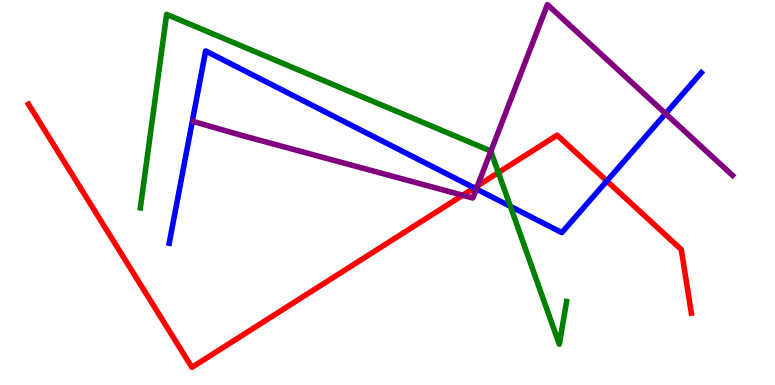[{'lines': ['blue', 'red'], 'intersections': [{'x': 6.12, 'y': 5.12}, {'x': 7.83, 'y': 5.3}]}, {'lines': ['green', 'red'], 'intersections': [{'x': 6.43, 'y': 5.52}]}, {'lines': ['purple', 'red'], 'intersections': [{'x': 5.97, 'y': 4.93}, {'x': 6.16, 'y': 5.17}]}, {'lines': ['blue', 'green'], 'intersections': [{'x': 6.59, 'y': 4.64}]}, {'lines': ['blue', 'purple'], 'intersections': [{'x': 6.15, 'y': 5.09}, {'x': 8.59, 'y': 7.05}]}, {'lines': ['green', 'purple'], 'intersections': [{'x': 6.33, 'y': 6.07}]}]